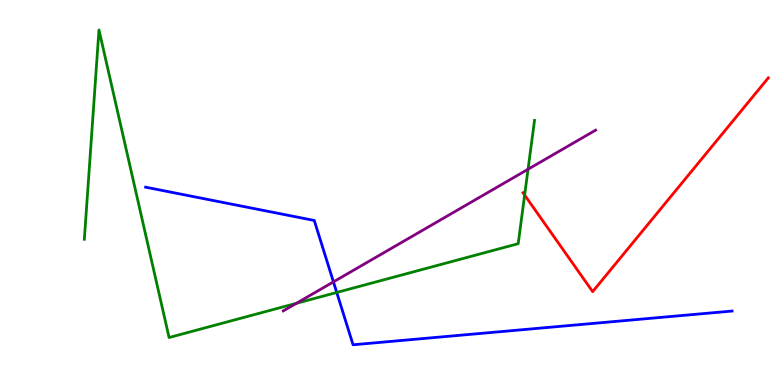[{'lines': ['blue', 'red'], 'intersections': []}, {'lines': ['green', 'red'], 'intersections': [{'x': 6.77, 'y': 4.93}]}, {'lines': ['purple', 'red'], 'intersections': []}, {'lines': ['blue', 'green'], 'intersections': [{'x': 4.35, 'y': 2.4}]}, {'lines': ['blue', 'purple'], 'intersections': [{'x': 4.3, 'y': 2.68}]}, {'lines': ['green', 'purple'], 'intersections': [{'x': 3.82, 'y': 2.12}, {'x': 6.81, 'y': 5.6}]}]